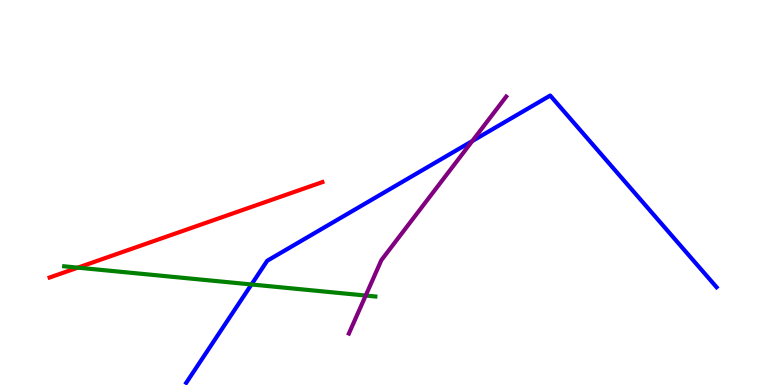[{'lines': ['blue', 'red'], 'intersections': []}, {'lines': ['green', 'red'], 'intersections': [{'x': 1.0, 'y': 3.05}]}, {'lines': ['purple', 'red'], 'intersections': []}, {'lines': ['blue', 'green'], 'intersections': [{'x': 3.24, 'y': 2.61}]}, {'lines': ['blue', 'purple'], 'intersections': [{'x': 6.09, 'y': 6.34}]}, {'lines': ['green', 'purple'], 'intersections': [{'x': 4.72, 'y': 2.32}]}]